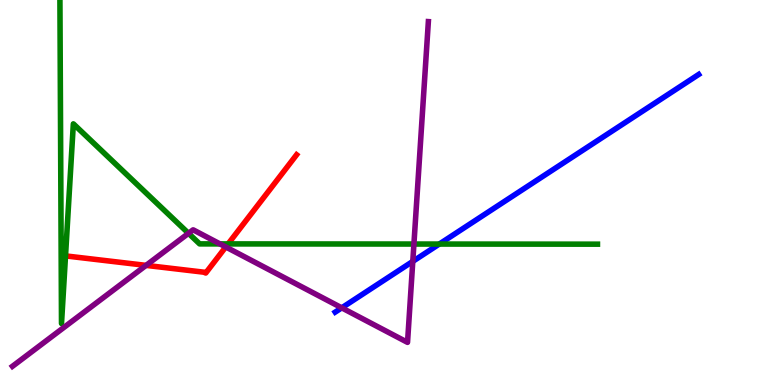[{'lines': ['blue', 'red'], 'intersections': []}, {'lines': ['green', 'red'], 'intersections': [{'x': 0.845, 'y': 3.35}, {'x': 2.94, 'y': 3.66}]}, {'lines': ['purple', 'red'], 'intersections': [{'x': 1.88, 'y': 3.11}, {'x': 2.91, 'y': 3.59}]}, {'lines': ['blue', 'green'], 'intersections': [{'x': 5.67, 'y': 3.66}]}, {'lines': ['blue', 'purple'], 'intersections': [{'x': 4.41, 'y': 2.0}, {'x': 5.33, 'y': 3.21}]}, {'lines': ['green', 'purple'], 'intersections': [{'x': 2.43, 'y': 3.94}, {'x': 2.84, 'y': 3.66}, {'x': 5.34, 'y': 3.66}]}]